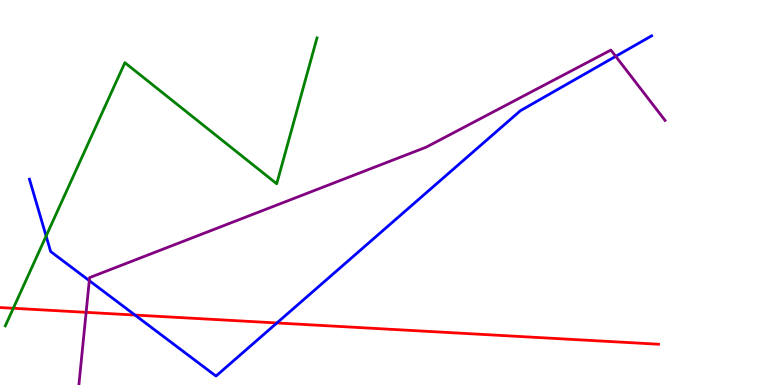[{'lines': ['blue', 'red'], 'intersections': [{'x': 1.74, 'y': 1.82}, {'x': 3.57, 'y': 1.61}]}, {'lines': ['green', 'red'], 'intersections': [{'x': 0.172, 'y': 1.99}]}, {'lines': ['purple', 'red'], 'intersections': [{'x': 1.11, 'y': 1.89}]}, {'lines': ['blue', 'green'], 'intersections': [{'x': 0.595, 'y': 3.87}]}, {'lines': ['blue', 'purple'], 'intersections': [{'x': 1.15, 'y': 2.71}, {'x': 7.94, 'y': 8.54}]}, {'lines': ['green', 'purple'], 'intersections': []}]